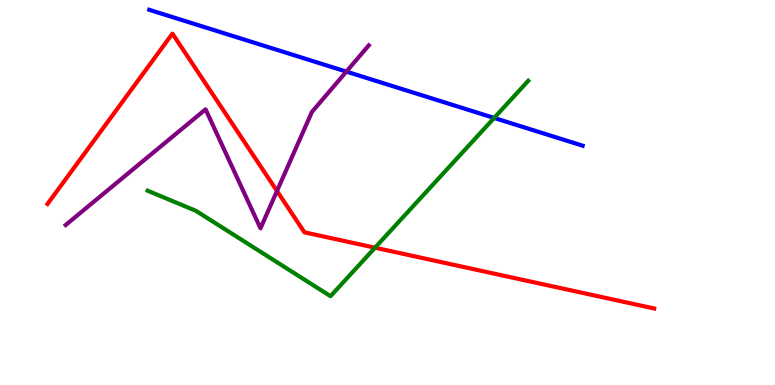[{'lines': ['blue', 'red'], 'intersections': []}, {'lines': ['green', 'red'], 'intersections': [{'x': 4.84, 'y': 3.57}]}, {'lines': ['purple', 'red'], 'intersections': [{'x': 3.57, 'y': 5.04}]}, {'lines': ['blue', 'green'], 'intersections': [{'x': 6.38, 'y': 6.94}]}, {'lines': ['blue', 'purple'], 'intersections': [{'x': 4.47, 'y': 8.14}]}, {'lines': ['green', 'purple'], 'intersections': []}]